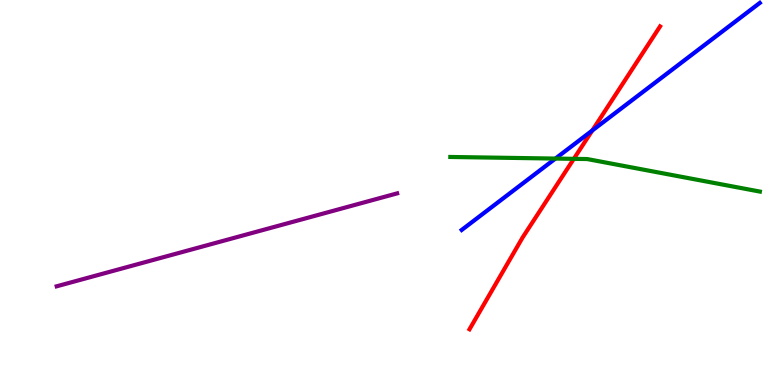[{'lines': ['blue', 'red'], 'intersections': [{'x': 7.64, 'y': 6.61}]}, {'lines': ['green', 'red'], 'intersections': [{'x': 7.4, 'y': 5.87}]}, {'lines': ['purple', 'red'], 'intersections': []}, {'lines': ['blue', 'green'], 'intersections': [{'x': 7.17, 'y': 5.88}]}, {'lines': ['blue', 'purple'], 'intersections': []}, {'lines': ['green', 'purple'], 'intersections': []}]